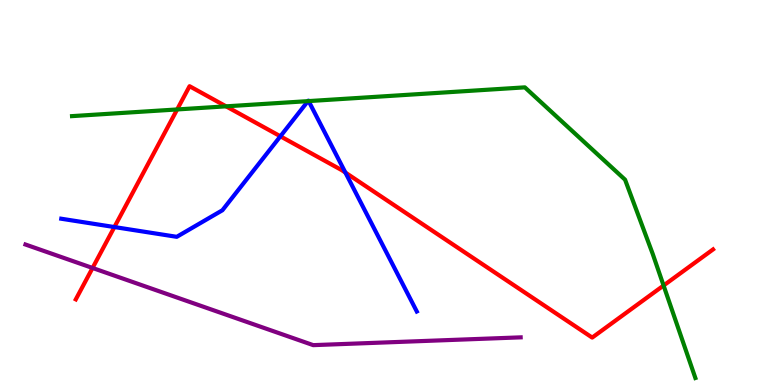[{'lines': ['blue', 'red'], 'intersections': [{'x': 1.48, 'y': 4.1}, {'x': 3.62, 'y': 6.46}, {'x': 4.46, 'y': 5.52}]}, {'lines': ['green', 'red'], 'intersections': [{'x': 2.29, 'y': 7.16}, {'x': 2.92, 'y': 7.24}, {'x': 8.56, 'y': 2.58}]}, {'lines': ['purple', 'red'], 'intersections': [{'x': 1.19, 'y': 3.04}]}, {'lines': ['blue', 'green'], 'intersections': [{'x': 3.97, 'y': 7.37}, {'x': 3.98, 'y': 7.37}]}, {'lines': ['blue', 'purple'], 'intersections': []}, {'lines': ['green', 'purple'], 'intersections': []}]